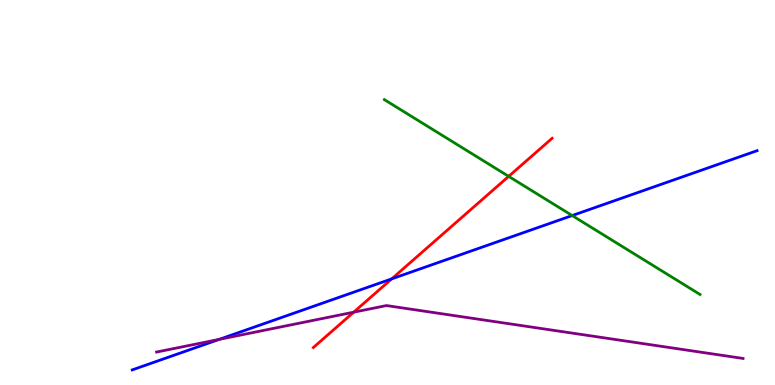[{'lines': ['blue', 'red'], 'intersections': [{'x': 5.05, 'y': 2.76}]}, {'lines': ['green', 'red'], 'intersections': [{'x': 6.56, 'y': 5.42}]}, {'lines': ['purple', 'red'], 'intersections': [{'x': 4.56, 'y': 1.89}]}, {'lines': ['blue', 'green'], 'intersections': [{'x': 7.38, 'y': 4.4}]}, {'lines': ['blue', 'purple'], 'intersections': [{'x': 2.83, 'y': 1.19}]}, {'lines': ['green', 'purple'], 'intersections': []}]